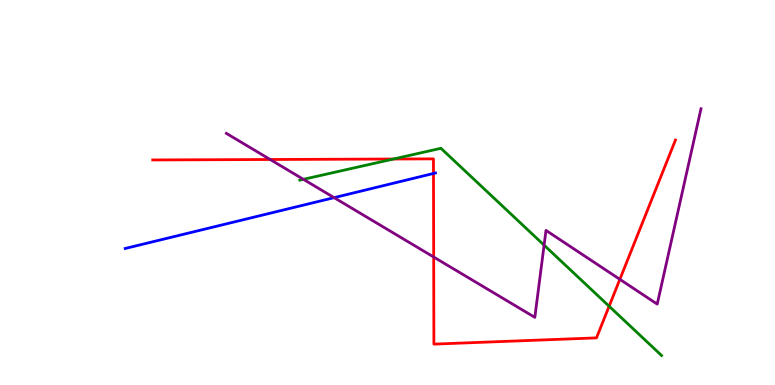[{'lines': ['blue', 'red'], 'intersections': [{'x': 5.59, 'y': 5.49}]}, {'lines': ['green', 'red'], 'intersections': [{'x': 5.08, 'y': 5.87}, {'x': 7.86, 'y': 2.05}]}, {'lines': ['purple', 'red'], 'intersections': [{'x': 3.49, 'y': 5.86}, {'x': 5.6, 'y': 3.32}, {'x': 8.0, 'y': 2.74}]}, {'lines': ['blue', 'green'], 'intersections': []}, {'lines': ['blue', 'purple'], 'intersections': [{'x': 4.31, 'y': 4.87}]}, {'lines': ['green', 'purple'], 'intersections': [{'x': 3.92, 'y': 5.34}, {'x': 7.02, 'y': 3.63}]}]